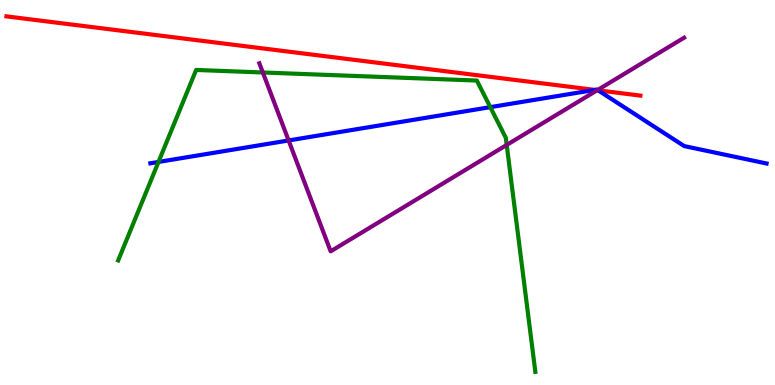[{'lines': ['blue', 'red'], 'intersections': [{'x': 7.67, 'y': 7.66}, {'x': 7.72, 'y': 7.65}]}, {'lines': ['green', 'red'], 'intersections': []}, {'lines': ['purple', 'red'], 'intersections': [{'x': 7.71, 'y': 7.66}]}, {'lines': ['blue', 'green'], 'intersections': [{'x': 2.04, 'y': 5.79}, {'x': 6.33, 'y': 7.22}]}, {'lines': ['blue', 'purple'], 'intersections': [{'x': 3.72, 'y': 6.35}, {'x': 7.71, 'y': 7.66}]}, {'lines': ['green', 'purple'], 'intersections': [{'x': 3.39, 'y': 8.12}, {'x': 6.54, 'y': 6.24}]}]